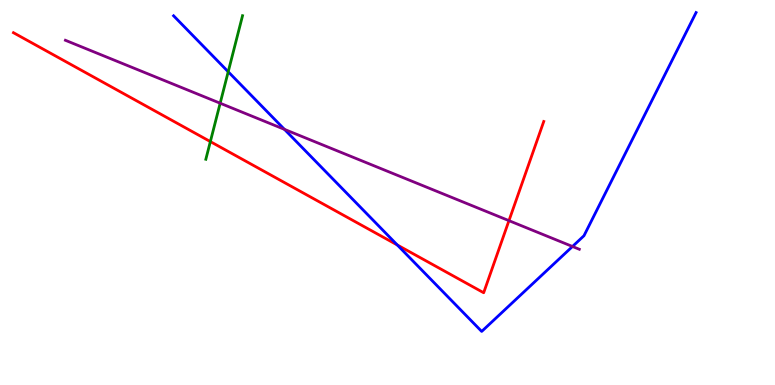[{'lines': ['blue', 'red'], 'intersections': [{'x': 5.13, 'y': 3.64}]}, {'lines': ['green', 'red'], 'intersections': [{'x': 2.71, 'y': 6.32}]}, {'lines': ['purple', 'red'], 'intersections': [{'x': 6.57, 'y': 4.27}]}, {'lines': ['blue', 'green'], 'intersections': [{'x': 2.94, 'y': 8.14}]}, {'lines': ['blue', 'purple'], 'intersections': [{'x': 3.67, 'y': 6.64}, {'x': 7.39, 'y': 3.6}]}, {'lines': ['green', 'purple'], 'intersections': [{'x': 2.84, 'y': 7.32}]}]